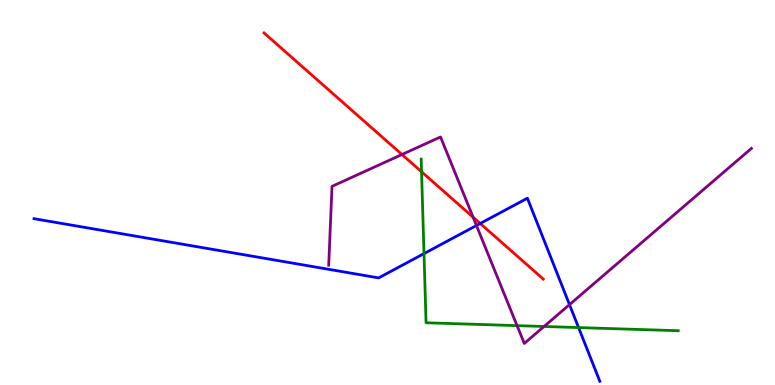[{'lines': ['blue', 'red'], 'intersections': [{'x': 6.2, 'y': 4.2}]}, {'lines': ['green', 'red'], 'intersections': [{'x': 5.44, 'y': 5.54}]}, {'lines': ['purple', 'red'], 'intersections': [{'x': 5.19, 'y': 5.99}, {'x': 6.1, 'y': 4.36}]}, {'lines': ['blue', 'green'], 'intersections': [{'x': 5.47, 'y': 3.41}, {'x': 7.47, 'y': 1.49}]}, {'lines': ['blue', 'purple'], 'intersections': [{'x': 6.15, 'y': 4.14}, {'x': 7.35, 'y': 2.09}]}, {'lines': ['green', 'purple'], 'intersections': [{'x': 6.67, 'y': 1.54}, {'x': 7.02, 'y': 1.52}]}]